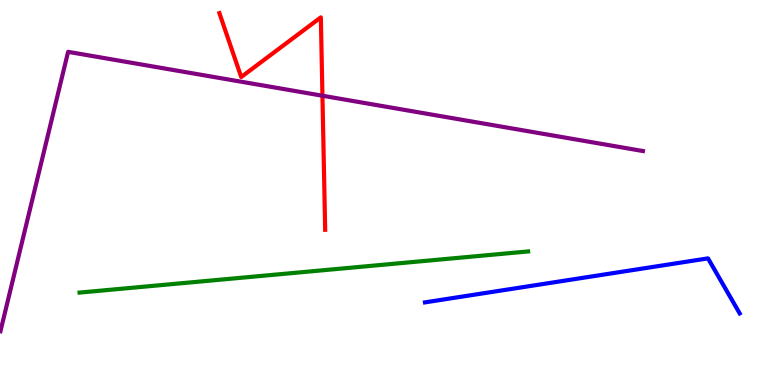[{'lines': ['blue', 'red'], 'intersections': []}, {'lines': ['green', 'red'], 'intersections': []}, {'lines': ['purple', 'red'], 'intersections': [{'x': 4.16, 'y': 7.51}]}, {'lines': ['blue', 'green'], 'intersections': []}, {'lines': ['blue', 'purple'], 'intersections': []}, {'lines': ['green', 'purple'], 'intersections': []}]